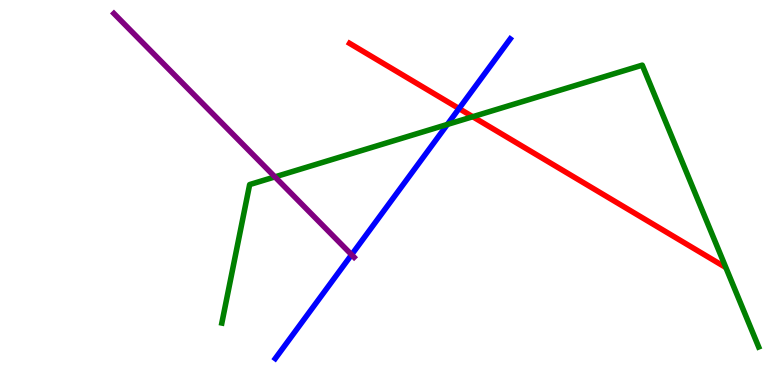[{'lines': ['blue', 'red'], 'intersections': [{'x': 5.92, 'y': 7.18}]}, {'lines': ['green', 'red'], 'intersections': [{'x': 6.1, 'y': 6.97}]}, {'lines': ['purple', 'red'], 'intersections': []}, {'lines': ['blue', 'green'], 'intersections': [{'x': 5.77, 'y': 6.77}]}, {'lines': ['blue', 'purple'], 'intersections': [{'x': 4.54, 'y': 3.38}]}, {'lines': ['green', 'purple'], 'intersections': [{'x': 3.55, 'y': 5.41}]}]